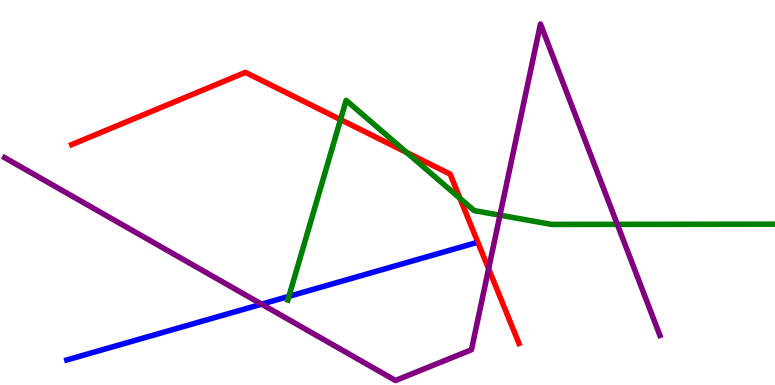[{'lines': ['blue', 'red'], 'intersections': []}, {'lines': ['green', 'red'], 'intersections': [{'x': 4.39, 'y': 6.89}, {'x': 5.25, 'y': 6.04}, {'x': 5.94, 'y': 4.85}]}, {'lines': ['purple', 'red'], 'intersections': [{'x': 6.3, 'y': 3.02}]}, {'lines': ['blue', 'green'], 'intersections': [{'x': 3.73, 'y': 2.3}]}, {'lines': ['blue', 'purple'], 'intersections': [{'x': 3.38, 'y': 2.1}]}, {'lines': ['green', 'purple'], 'intersections': [{'x': 6.45, 'y': 4.41}, {'x': 7.97, 'y': 4.17}]}]